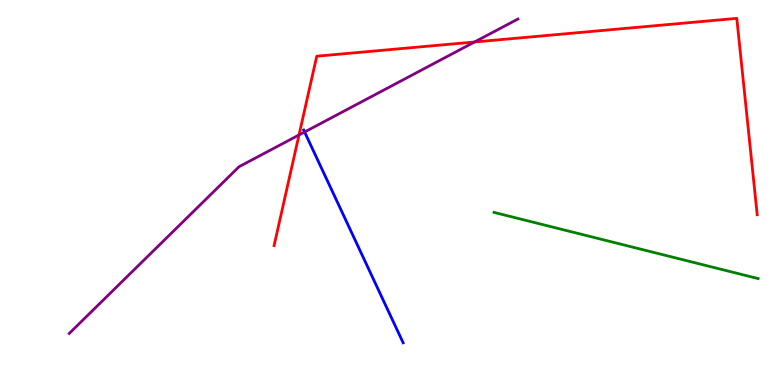[{'lines': ['blue', 'red'], 'intersections': []}, {'lines': ['green', 'red'], 'intersections': []}, {'lines': ['purple', 'red'], 'intersections': [{'x': 3.86, 'y': 6.49}, {'x': 6.12, 'y': 8.91}]}, {'lines': ['blue', 'green'], 'intersections': []}, {'lines': ['blue', 'purple'], 'intersections': [{'x': 3.93, 'y': 6.57}]}, {'lines': ['green', 'purple'], 'intersections': []}]